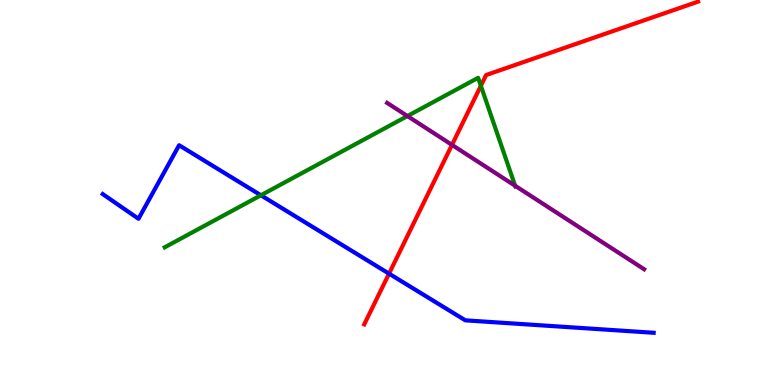[{'lines': ['blue', 'red'], 'intersections': [{'x': 5.02, 'y': 2.89}]}, {'lines': ['green', 'red'], 'intersections': [{'x': 6.2, 'y': 7.77}]}, {'lines': ['purple', 'red'], 'intersections': [{'x': 5.83, 'y': 6.24}]}, {'lines': ['blue', 'green'], 'intersections': [{'x': 3.37, 'y': 4.93}]}, {'lines': ['blue', 'purple'], 'intersections': []}, {'lines': ['green', 'purple'], 'intersections': [{'x': 5.26, 'y': 6.99}, {'x': 6.65, 'y': 5.18}]}]